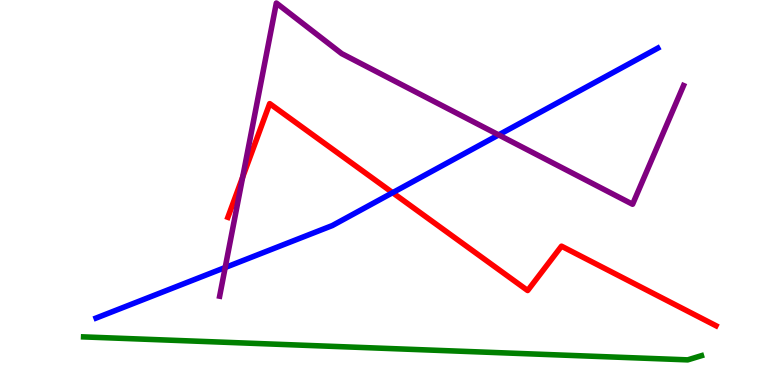[{'lines': ['blue', 'red'], 'intersections': [{'x': 5.07, 'y': 5.0}]}, {'lines': ['green', 'red'], 'intersections': []}, {'lines': ['purple', 'red'], 'intersections': [{'x': 3.13, 'y': 5.4}]}, {'lines': ['blue', 'green'], 'intersections': []}, {'lines': ['blue', 'purple'], 'intersections': [{'x': 2.91, 'y': 3.05}, {'x': 6.43, 'y': 6.5}]}, {'lines': ['green', 'purple'], 'intersections': []}]